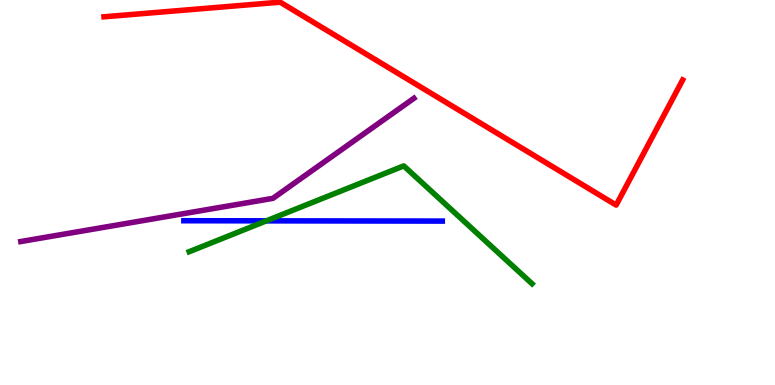[{'lines': ['blue', 'red'], 'intersections': []}, {'lines': ['green', 'red'], 'intersections': []}, {'lines': ['purple', 'red'], 'intersections': []}, {'lines': ['blue', 'green'], 'intersections': [{'x': 3.44, 'y': 4.26}]}, {'lines': ['blue', 'purple'], 'intersections': []}, {'lines': ['green', 'purple'], 'intersections': []}]